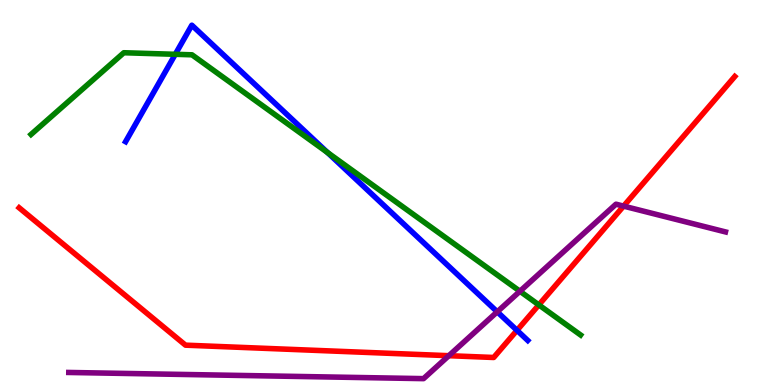[{'lines': ['blue', 'red'], 'intersections': [{'x': 6.67, 'y': 1.42}]}, {'lines': ['green', 'red'], 'intersections': [{'x': 6.95, 'y': 2.08}]}, {'lines': ['purple', 'red'], 'intersections': [{'x': 5.79, 'y': 0.761}, {'x': 8.05, 'y': 4.65}]}, {'lines': ['blue', 'green'], 'intersections': [{'x': 2.26, 'y': 8.59}, {'x': 4.23, 'y': 6.04}]}, {'lines': ['blue', 'purple'], 'intersections': [{'x': 6.42, 'y': 1.9}]}, {'lines': ['green', 'purple'], 'intersections': [{'x': 6.71, 'y': 2.43}]}]